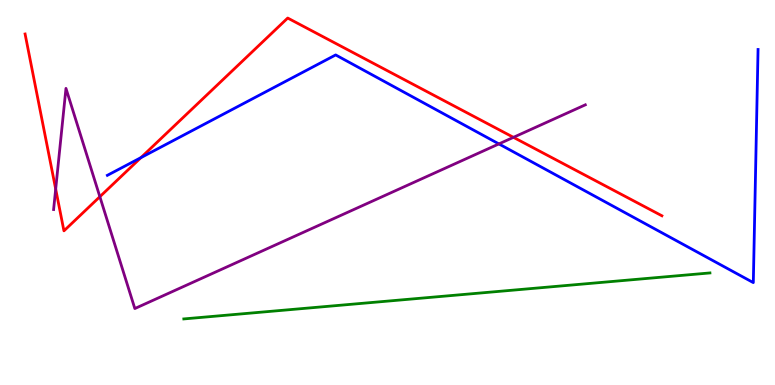[{'lines': ['blue', 'red'], 'intersections': [{'x': 1.82, 'y': 5.91}]}, {'lines': ['green', 'red'], 'intersections': []}, {'lines': ['purple', 'red'], 'intersections': [{'x': 0.719, 'y': 5.09}, {'x': 1.29, 'y': 4.89}, {'x': 6.63, 'y': 6.43}]}, {'lines': ['blue', 'green'], 'intersections': []}, {'lines': ['blue', 'purple'], 'intersections': [{'x': 6.44, 'y': 6.26}]}, {'lines': ['green', 'purple'], 'intersections': []}]